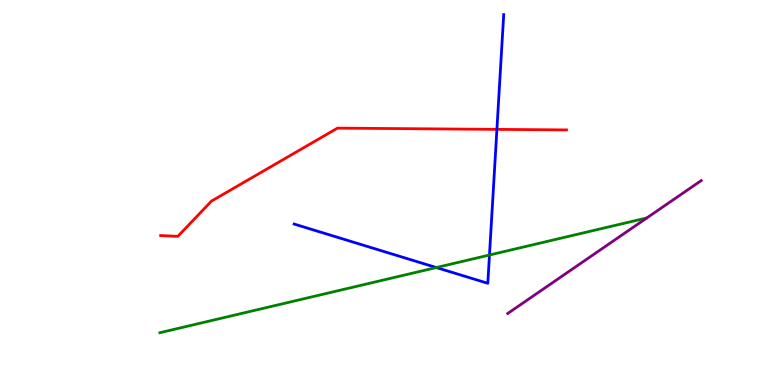[{'lines': ['blue', 'red'], 'intersections': [{'x': 6.41, 'y': 6.64}]}, {'lines': ['green', 'red'], 'intersections': []}, {'lines': ['purple', 'red'], 'intersections': []}, {'lines': ['blue', 'green'], 'intersections': [{'x': 5.63, 'y': 3.05}, {'x': 6.32, 'y': 3.38}]}, {'lines': ['blue', 'purple'], 'intersections': []}, {'lines': ['green', 'purple'], 'intersections': []}]